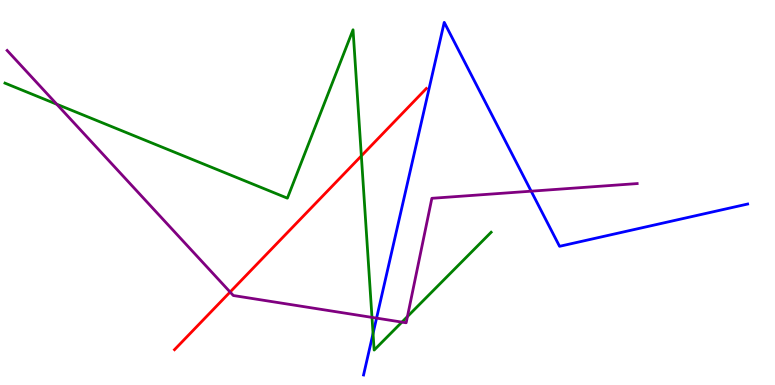[{'lines': ['blue', 'red'], 'intersections': []}, {'lines': ['green', 'red'], 'intersections': [{'x': 4.66, 'y': 5.95}]}, {'lines': ['purple', 'red'], 'intersections': [{'x': 2.97, 'y': 2.41}]}, {'lines': ['blue', 'green'], 'intersections': [{'x': 4.81, 'y': 1.34}]}, {'lines': ['blue', 'purple'], 'intersections': [{'x': 4.86, 'y': 1.74}, {'x': 6.85, 'y': 5.03}]}, {'lines': ['green', 'purple'], 'intersections': [{'x': 0.732, 'y': 7.29}, {'x': 4.8, 'y': 1.76}, {'x': 5.19, 'y': 1.63}, {'x': 5.26, 'y': 1.78}]}]